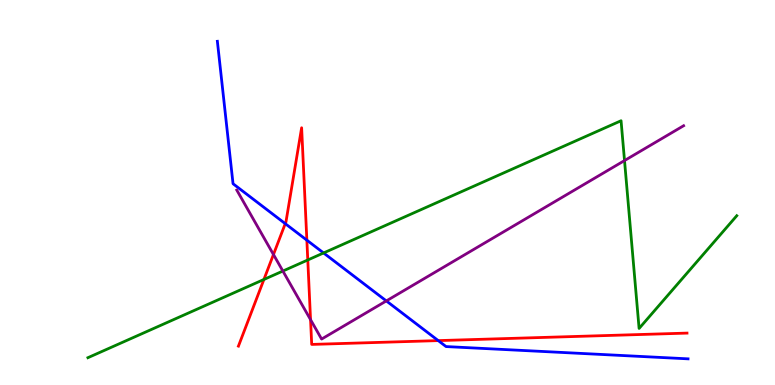[{'lines': ['blue', 'red'], 'intersections': [{'x': 3.68, 'y': 4.19}, {'x': 3.96, 'y': 3.76}, {'x': 5.65, 'y': 1.15}]}, {'lines': ['green', 'red'], 'intersections': [{'x': 3.41, 'y': 2.74}, {'x': 3.97, 'y': 3.25}]}, {'lines': ['purple', 'red'], 'intersections': [{'x': 3.53, 'y': 3.39}, {'x': 4.01, 'y': 1.7}]}, {'lines': ['blue', 'green'], 'intersections': [{'x': 4.18, 'y': 3.43}]}, {'lines': ['blue', 'purple'], 'intersections': [{'x': 4.98, 'y': 2.18}]}, {'lines': ['green', 'purple'], 'intersections': [{'x': 3.65, 'y': 2.96}, {'x': 8.06, 'y': 5.83}]}]